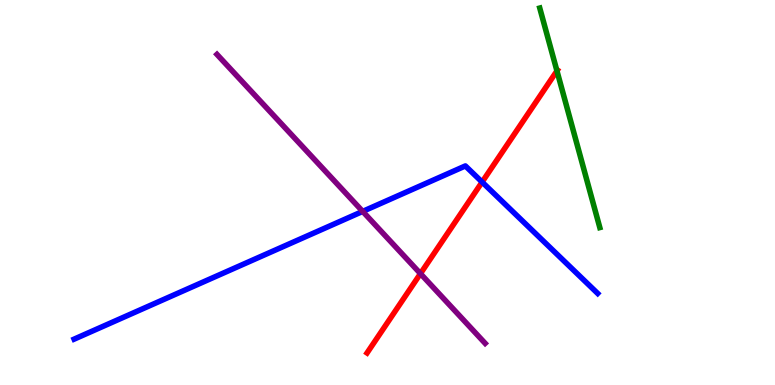[{'lines': ['blue', 'red'], 'intersections': [{'x': 6.22, 'y': 5.27}]}, {'lines': ['green', 'red'], 'intersections': [{'x': 7.19, 'y': 8.16}]}, {'lines': ['purple', 'red'], 'intersections': [{'x': 5.43, 'y': 2.89}]}, {'lines': ['blue', 'green'], 'intersections': []}, {'lines': ['blue', 'purple'], 'intersections': [{'x': 4.68, 'y': 4.51}]}, {'lines': ['green', 'purple'], 'intersections': []}]